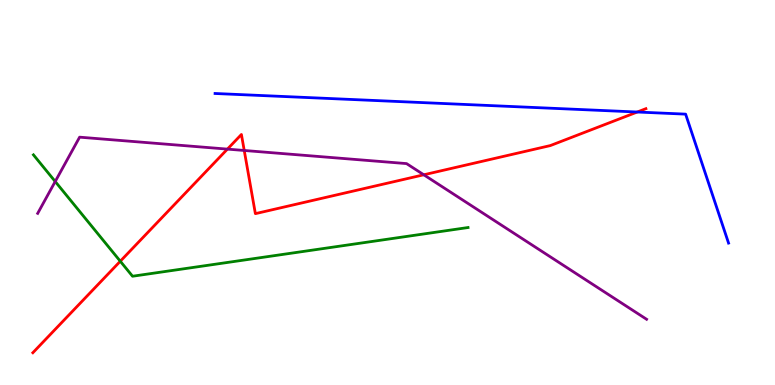[{'lines': ['blue', 'red'], 'intersections': [{'x': 8.22, 'y': 7.09}]}, {'lines': ['green', 'red'], 'intersections': [{'x': 1.55, 'y': 3.21}]}, {'lines': ['purple', 'red'], 'intersections': [{'x': 2.93, 'y': 6.13}, {'x': 3.15, 'y': 6.09}, {'x': 5.47, 'y': 5.46}]}, {'lines': ['blue', 'green'], 'intersections': []}, {'lines': ['blue', 'purple'], 'intersections': []}, {'lines': ['green', 'purple'], 'intersections': [{'x': 0.712, 'y': 5.29}]}]